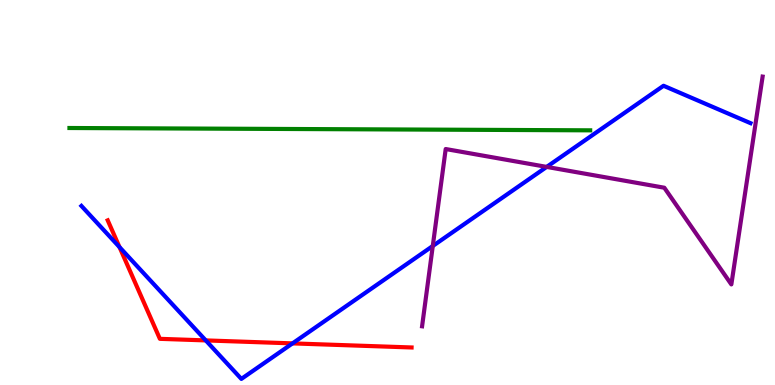[{'lines': ['blue', 'red'], 'intersections': [{'x': 1.54, 'y': 3.58}, {'x': 2.66, 'y': 1.16}, {'x': 3.77, 'y': 1.08}]}, {'lines': ['green', 'red'], 'intersections': []}, {'lines': ['purple', 'red'], 'intersections': []}, {'lines': ['blue', 'green'], 'intersections': []}, {'lines': ['blue', 'purple'], 'intersections': [{'x': 5.58, 'y': 3.61}, {'x': 7.05, 'y': 5.66}]}, {'lines': ['green', 'purple'], 'intersections': []}]